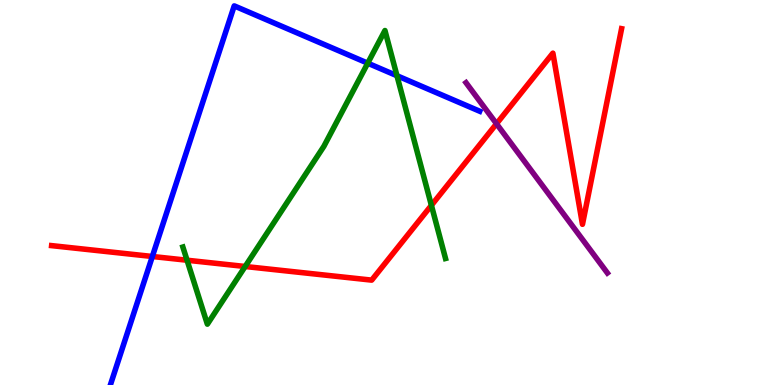[{'lines': ['blue', 'red'], 'intersections': [{'x': 1.97, 'y': 3.34}]}, {'lines': ['green', 'red'], 'intersections': [{'x': 2.41, 'y': 3.24}, {'x': 3.16, 'y': 3.08}, {'x': 5.57, 'y': 4.67}]}, {'lines': ['purple', 'red'], 'intersections': [{'x': 6.41, 'y': 6.79}]}, {'lines': ['blue', 'green'], 'intersections': [{'x': 4.74, 'y': 8.36}, {'x': 5.12, 'y': 8.03}]}, {'lines': ['blue', 'purple'], 'intersections': []}, {'lines': ['green', 'purple'], 'intersections': []}]